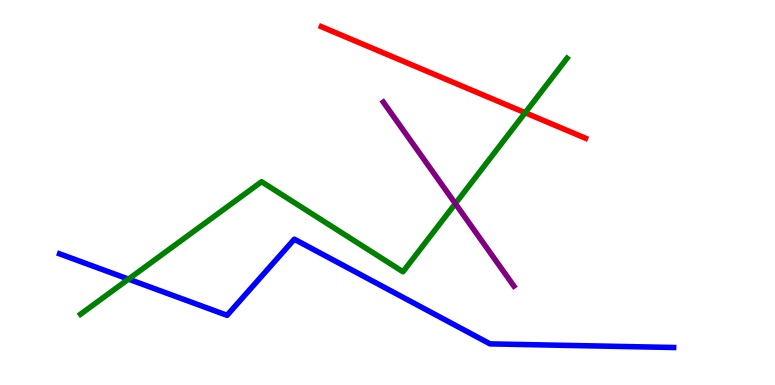[{'lines': ['blue', 'red'], 'intersections': []}, {'lines': ['green', 'red'], 'intersections': [{'x': 6.78, 'y': 7.07}]}, {'lines': ['purple', 'red'], 'intersections': []}, {'lines': ['blue', 'green'], 'intersections': [{'x': 1.66, 'y': 2.75}]}, {'lines': ['blue', 'purple'], 'intersections': []}, {'lines': ['green', 'purple'], 'intersections': [{'x': 5.88, 'y': 4.71}]}]